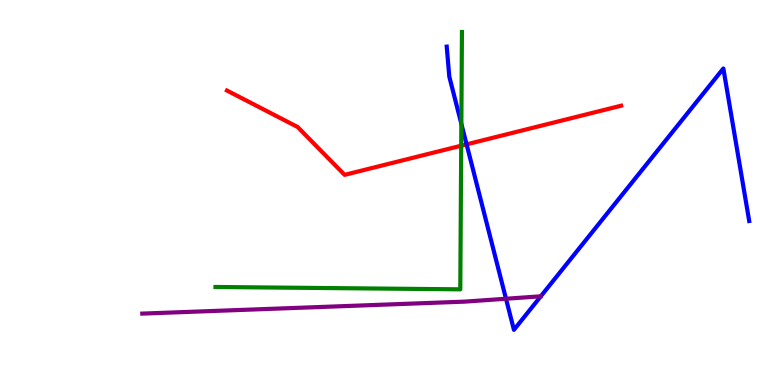[{'lines': ['blue', 'red'], 'intersections': [{'x': 6.02, 'y': 6.25}]}, {'lines': ['green', 'red'], 'intersections': [{'x': 5.95, 'y': 6.22}]}, {'lines': ['purple', 'red'], 'intersections': []}, {'lines': ['blue', 'green'], 'intersections': [{'x': 5.95, 'y': 6.78}]}, {'lines': ['blue', 'purple'], 'intersections': [{'x': 6.53, 'y': 2.24}]}, {'lines': ['green', 'purple'], 'intersections': []}]